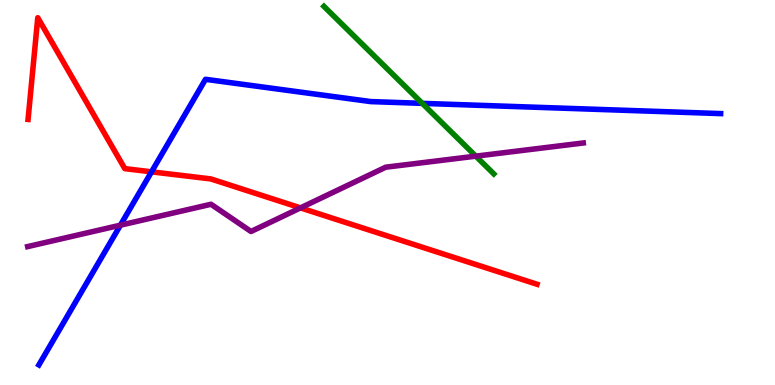[{'lines': ['blue', 'red'], 'intersections': [{'x': 1.96, 'y': 5.54}]}, {'lines': ['green', 'red'], 'intersections': []}, {'lines': ['purple', 'red'], 'intersections': [{'x': 3.88, 'y': 4.6}]}, {'lines': ['blue', 'green'], 'intersections': [{'x': 5.45, 'y': 7.32}]}, {'lines': ['blue', 'purple'], 'intersections': [{'x': 1.55, 'y': 4.15}]}, {'lines': ['green', 'purple'], 'intersections': [{'x': 6.14, 'y': 5.94}]}]